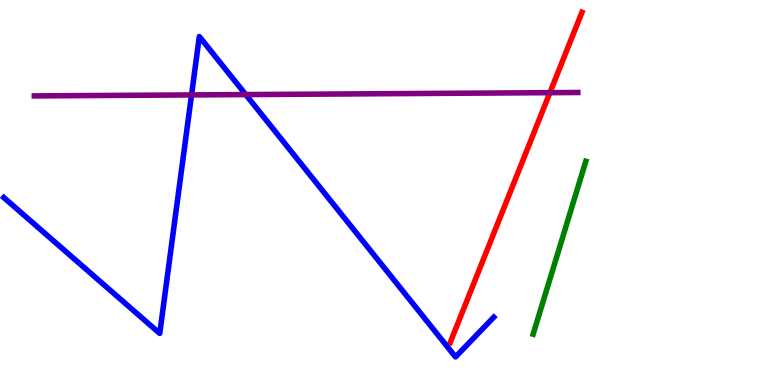[{'lines': ['blue', 'red'], 'intersections': []}, {'lines': ['green', 'red'], 'intersections': []}, {'lines': ['purple', 'red'], 'intersections': [{'x': 7.1, 'y': 7.59}]}, {'lines': ['blue', 'green'], 'intersections': []}, {'lines': ['blue', 'purple'], 'intersections': [{'x': 2.47, 'y': 7.53}, {'x': 3.17, 'y': 7.54}]}, {'lines': ['green', 'purple'], 'intersections': []}]